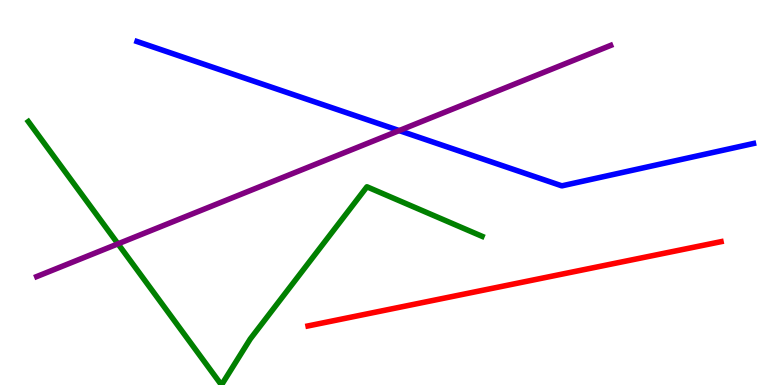[{'lines': ['blue', 'red'], 'intersections': []}, {'lines': ['green', 'red'], 'intersections': []}, {'lines': ['purple', 'red'], 'intersections': []}, {'lines': ['blue', 'green'], 'intersections': []}, {'lines': ['blue', 'purple'], 'intersections': [{'x': 5.15, 'y': 6.61}]}, {'lines': ['green', 'purple'], 'intersections': [{'x': 1.52, 'y': 3.67}]}]